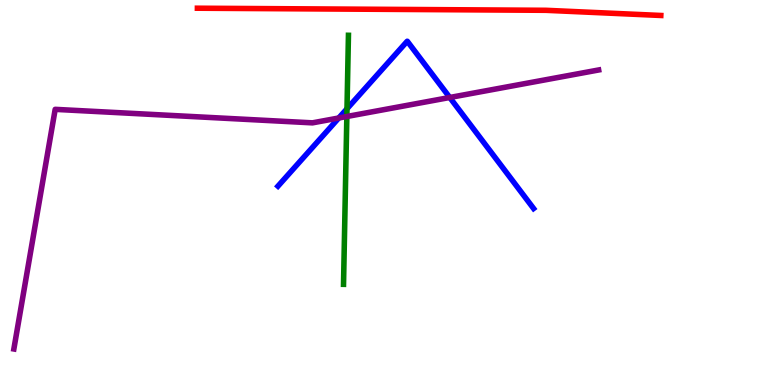[{'lines': ['blue', 'red'], 'intersections': []}, {'lines': ['green', 'red'], 'intersections': []}, {'lines': ['purple', 'red'], 'intersections': []}, {'lines': ['blue', 'green'], 'intersections': [{'x': 4.48, 'y': 7.17}]}, {'lines': ['blue', 'purple'], 'intersections': [{'x': 4.37, 'y': 6.94}, {'x': 5.8, 'y': 7.47}]}, {'lines': ['green', 'purple'], 'intersections': [{'x': 4.48, 'y': 6.97}]}]